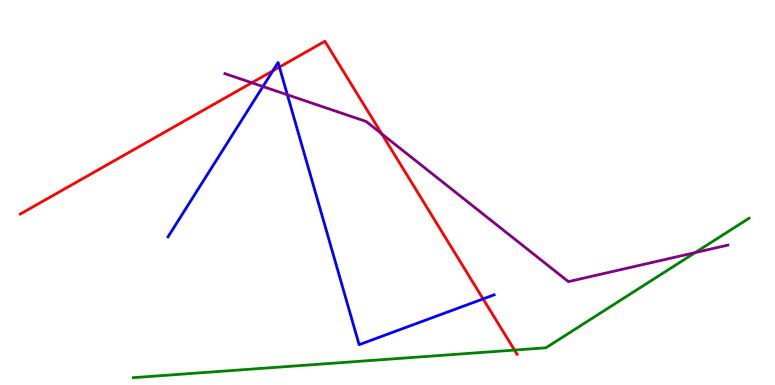[{'lines': ['blue', 'red'], 'intersections': [{'x': 3.52, 'y': 8.16}, {'x': 3.61, 'y': 8.26}, {'x': 6.23, 'y': 2.24}]}, {'lines': ['green', 'red'], 'intersections': [{'x': 6.64, 'y': 0.907}]}, {'lines': ['purple', 'red'], 'intersections': [{'x': 3.25, 'y': 7.85}, {'x': 4.93, 'y': 6.53}]}, {'lines': ['blue', 'green'], 'intersections': []}, {'lines': ['blue', 'purple'], 'intersections': [{'x': 3.39, 'y': 7.75}, {'x': 3.71, 'y': 7.54}]}, {'lines': ['green', 'purple'], 'intersections': [{'x': 8.97, 'y': 3.44}]}]